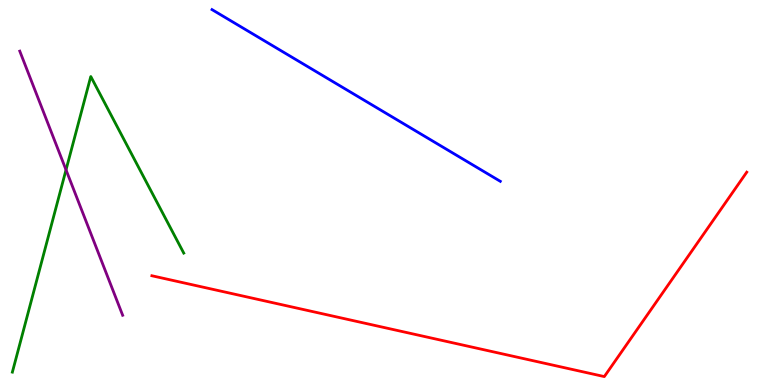[{'lines': ['blue', 'red'], 'intersections': []}, {'lines': ['green', 'red'], 'intersections': []}, {'lines': ['purple', 'red'], 'intersections': []}, {'lines': ['blue', 'green'], 'intersections': []}, {'lines': ['blue', 'purple'], 'intersections': []}, {'lines': ['green', 'purple'], 'intersections': [{'x': 0.852, 'y': 5.59}]}]